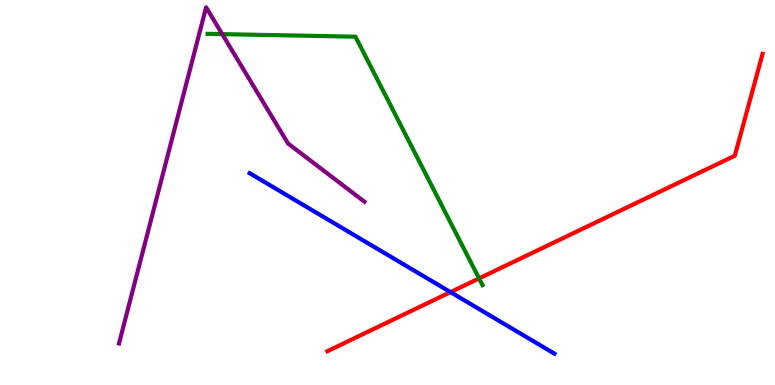[{'lines': ['blue', 'red'], 'intersections': [{'x': 5.81, 'y': 2.41}]}, {'lines': ['green', 'red'], 'intersections': [{'x': 6.18, 'y': 2.77}]}, {'lines': ['purple', 'red'], 'intersections': []}, {'lines': ['blue', 'green'], 'intersections': []}, {'lines': ['blue', 'purple'], 'intersections': []}, {'lines': ['green', 'purple'], 'intersections': [{'x': 2.87, 'y': 9.11}]}]